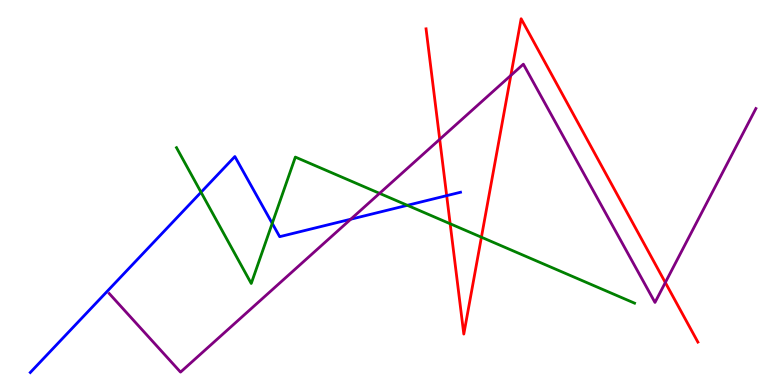[{'lines': ['blue', 'red'], 'intersections': [{'x': 5.76, 'y': 4.92}]}, {'lines': ['green', 'red'], 'intersections': [{'x': 5.81, 'y': 4.19}, {'x': 6.21, 'y': 3.84}]}, {'lines': ['purple', 'red'], 'intersections': [{'x': 5.67, 'y': 6.38}, {'x': 6.59, 'y': 8.04}, {'x': 8.58, 'y': 2.66}]}, {'lines': ['blue', 'green'], 'intersections': [{'x': 2.59, 'y': 5.01}, {'x': 3.51, 'y': 4.2}, {'x': 5.26, 'y': 4.67}]}, {'lines': ['blue', 'purple'], 'intersections': [{'x': 4.53, 'y': 4.31}]}, {'lines': ['green', 'purple'], 'intersections': [{'x': 4.9, 'y': 4.98}]}]